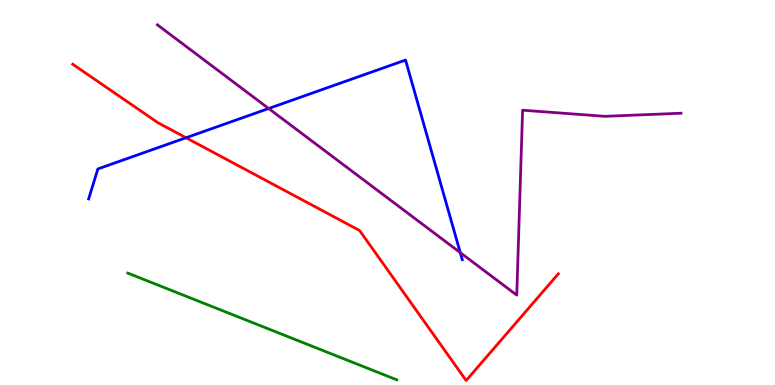[{'lines': ['blue', 'red'], 'intersections': [{'x': 2.4, 'y': 6.42}]}, {'lines': ['green', 'red'], 'intersections': []}, {'lines': ['purple', 'red'], 'intersections': []}, {'lines': ['blue', 'green'], 'intersections': []}, {'lines': ['blue', 'purple'], 'intersections': [{'x': 3.47, 'y': 7.18}, {'x': 5.94, 'y': 3.44}]}, {'lines': ['green', 'purple'], 'intersections': []}]